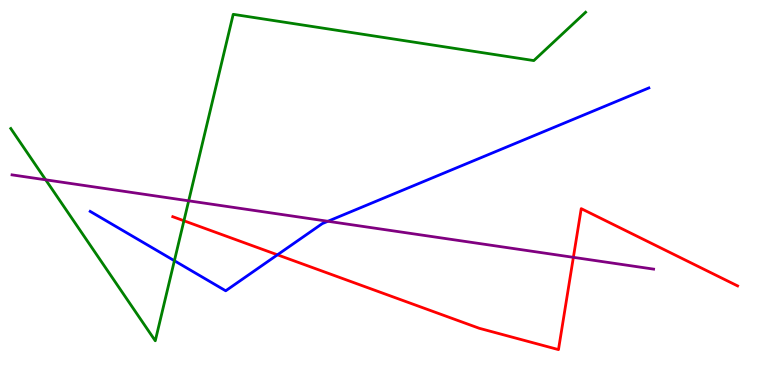[{'lines': ['blue', 'red'], 'intersections': [{'x': 3.58, 'y': 3.38}]}, {'lines': ['green', 'red'], 'intersections': [{'x': 2.37, 'y': 4.27}]}, {'lines': ['purple', 'red'], 'intersections': [{'x': 7.4, 'y': 3.32}]}, {'lines': ['blue', 'green'], 'intersections': [{'x': 2.25, 'y': 3.23}]}, {'lines': ['blue', 'purple'], 'intersections': [{'x': 4.23, 'y': 4.25}]}, {'lines': ['green', 'purple'], 'intersections': [{'x': 0.59, 'y': 5.33}, {'x': 2.43, 'y': 4.78}]}]